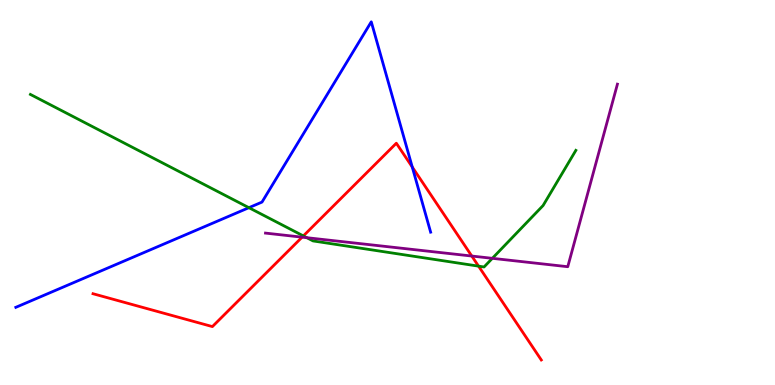[{'lines': ['blue', 'red'], 'intersections': [{'x': 5.32, 'y': 5.66}]}, {'lines': ['green', 'red'], 'intersections': [{'x': 3.91, 'y': 3.87}, {'x': 6.17, 'y': 3.09}]}, {'lines': ['purple', 'red'], 'intersections': [{'x': 3.9, 'y': 3.84}, {'x': 6.09, 'y': 3.35}]}, {'lines': ['blue', 'green'], 'intersections': [{'x': 3.21, 'y': 4.61}]}, {'lines': ['blue', 'purple'], 'intersections': []}, {'lines': ['green', 'purple'], 'intersections': [{'x': 3.96, 'y': 3.83}, {'x': 6.35, 'y': 3.29}]}]